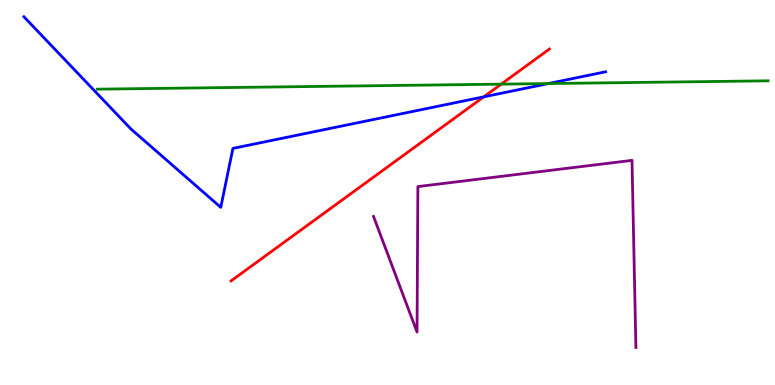[{'lines': ['blue', 'red'], 'intersections': [{'x': 6.24, 'y': 7.48}]}, {'lines': ['green', 'red'], 'intersections': [{'x': 6.47, 'y': 7.81}]}, {'lines': ['purple', 'red'], 'intersections': []}, {'lines': ['blue', 'green'], 'intersections': [{'x': 7.08, 'y': 7.83}]}, {'lines': ['blue', 'purple'], 'intersections': []}, {'lines': ['green', 'purple'], 'intersections': []}]